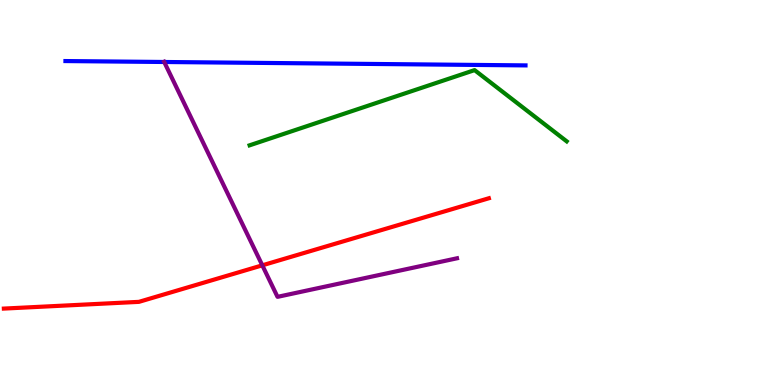[{'lines': ['blue', 'red'], 'intersections': []}, {'lines': ['green', 'red'], 'intersections': []}, {'lines': ['purple', 'red'], 'intersections': [{'x': 3.38, 'y': 3.11}]}, {'lines': ['blue', 'green'], 'intersections': []}, {'lines': ['blue', 'purple'], 'intersections': [{'x': 2.12, 'y': 8.39}]}, {'lines': ['green', 'purple'], 'intersections': []}]